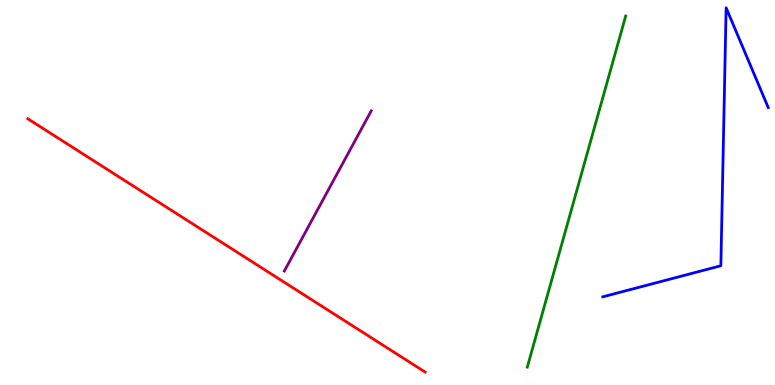[{'lines': ['blue', 'red'], 'intersections': []}, {'lines': ['green', 'red'], 'intersections': []}, {'lines': ['purple', 'red'], 'intersections': []}, {'lines': ['blue', 'green'], 'intersections': []}, {'lines': ['blue', 'purple'], 'intersections': []}, {'lines': ['green', 'purple'], 'intersections': []}]